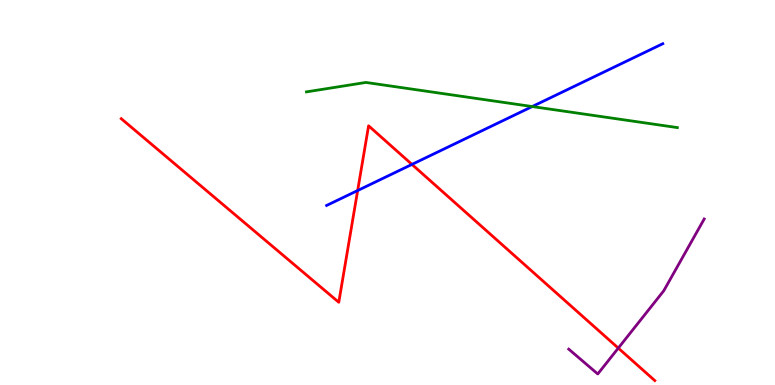[{'lines': ['blue', 'red'], 'intersections': [{'x': 4.61, 'y': 5.05}, {'x': 5.32, 'y': 5.73}]}, {'lines': ['green', 'red'], 'intersections': []}, {'lines': ['purple', 'red'], 'intersections': [{'x': 7.98, 'y': 0.959}]}, {'lines': ['blue', 'green'], 'intersections': [{'x': 6.87, 'y': 7.23}]}, {'lines': ['blue', 'purple'], 'intersections': []}, {'lines': ['green', 'purple'], 'intersections': []}]